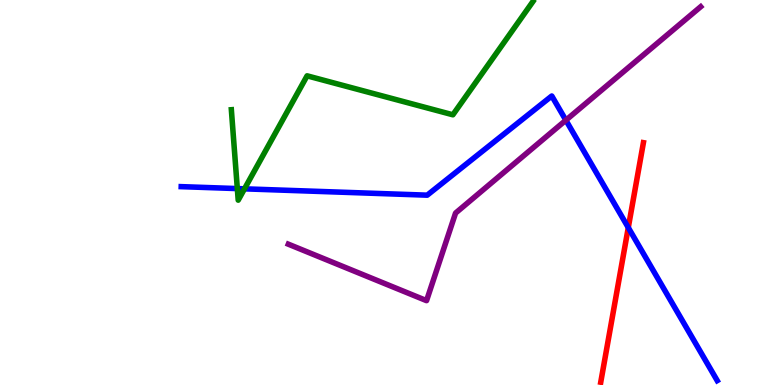[{'lines': ['blue', 'red'], 'intersections': [{'x': 8.11, 'y': 4.09}]}, {'lines': ['green', 'red'], 'intersections': []}, {'lines': ['purple', 'red'], 'intersections': []}, {'lines': ['blue', 'green'], 'intersections': [{'x': 3.06, 'y': 5.1}, {'x': 3.15, 'y': 5.1}]}, {'lines': ['blue', 'purple'], 'intersections': [{'x': 7.3, 'y': 6.88}]}, {'lines': ['green', 'purple'], 'intersections': []}]